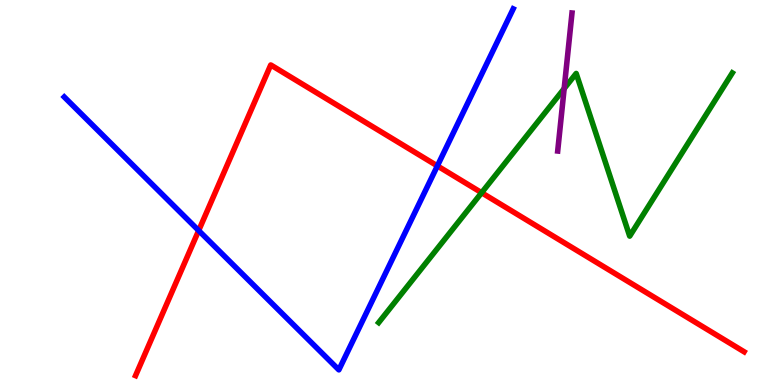[{'lines': ['blue', 'red'], 'intersections': [{'x': 2.56, 'y': 4.01}, {'x': 5.64, 'y': 5.69}]}, {'lines': ['green', 'red'], 'intersections': [{'x': 6.21, 'y': 4.99}]}, {'lines': ['purple', 'red'], 'intersections': []}, {'lines': ['blue', 'green'], 'intersections': []}, {'lines': ['blue', 'purple'], 'intersections': []}, {'lines': ['green', 'purple'], 'intersections': [{'x': 7.28, 'y': 7.7}]}]